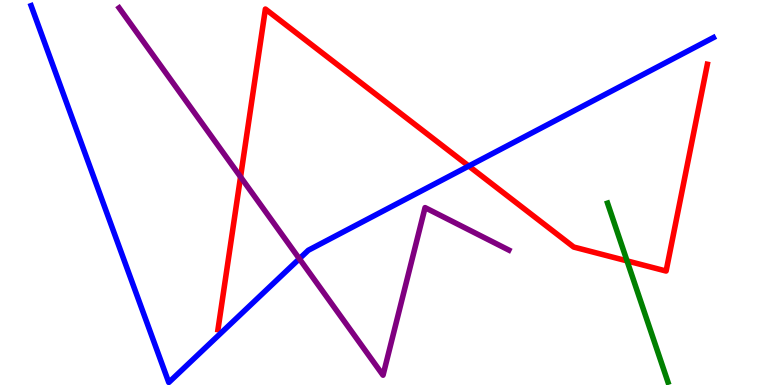[{'lines': ['blue', 'red'], 'intersections': [{'x': 6.05, 'y': 5.69}]}, {'lines': ['green', 'red'], 'intersections': [{'x': 8.09, 'y': 3.22}]}, {'lines': ['purple', 'red'], 'intersections': [{'x': 3.1, 'y': 5.41}]}, {'lines': ['blue', 'green'], 'intersections': []}, {'lines': ['blue', 'purple'], 'intersections': [{'x': 3.86, 'y': 3.28}]}, {'lines': ['green', 'purple'], 'intersections': []}]